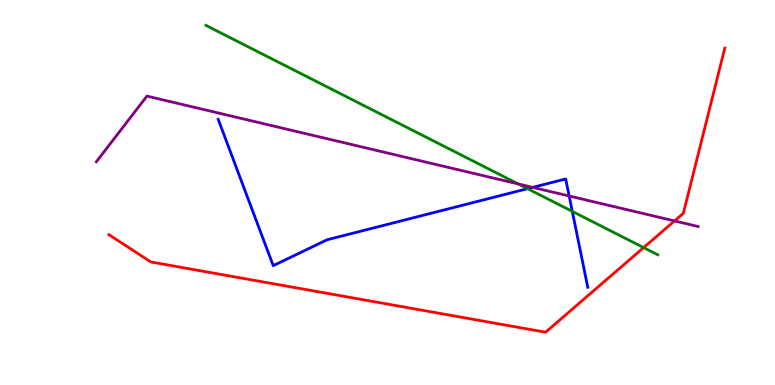[{'lines': ['blue', 'red'], 'intersections': []}, {'lines': ['green', 'red'], 'intersections': [{'x': 8.3, 'y': 3.57}]}, {'lines': ['purple', 'red'], 'intersections': [{'x': 8.7, 'y': 4.26}]}, {'lines': ['blue', 'green'], 'intersections': [{'x': 6.81, 'y': 5.1}, {'x': 7.38, 'y': 4.51}]}, {'lines': ['blue', 'purple'], 'intersections': [{'x': 6.87, 'y': 5.13}, {'x': 7.34, 'y': 4.91}]}, {'lines': ['green', 'purple'], 'intersections': [{'x': 6.69, 'y': 5.22}]}]